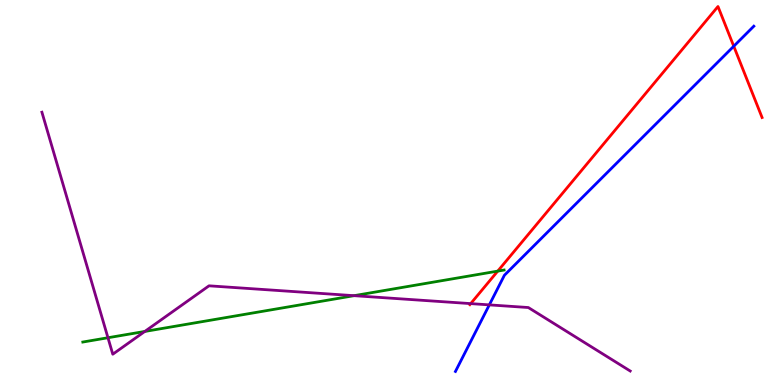[{'lines': ['blue', 'red'], 'intersections': [{'x': 9.47, 'y': 8.8}]}, {'lines': ['green', 'red'], 'intersections': [{'x': 6.42, 'y': 2.96}]}, {'lines': ['purple', 'red'], 'intersections': [{'x': 6.07, 'y': 2.11}]}, {'lines': ['blue', 'green'], 'intersections': []}, {'lines': ['blue', 'purple'], 'intersections': [{'x': 6.31, 'y': 2.08}]}, {'lines': ['green', 'purple'], 'intersections': [{'x': 1.39, 'y': 1.23}, {'x': 1.87, 'y': 1.39}, {'x': 4.57, 'y': 2.32}]}]